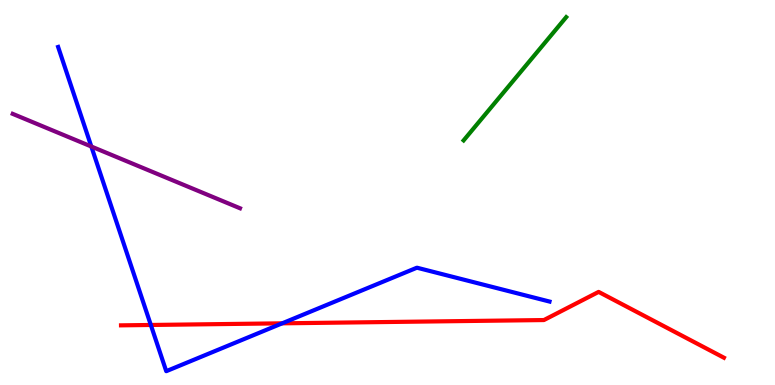[{'lines': ['blue', 'red'], 'intersections': [{'x': 1.95, 'y': 1.56}, {'x': 3.64, 'y': 1.6}]}, {'lines': ['green', 'red'], 'intersections': []}, {'lines': ['purple', 'red'], 'intersections': []}, {'lines': ['blue', 'green'], 'intersections': []}, {'lines': ['blue', 'purple'], 'intersections': [{'x': 1.18, 'y': 6.19}]}, {'lines': ['green', 'purple'], 'intersections': []}]